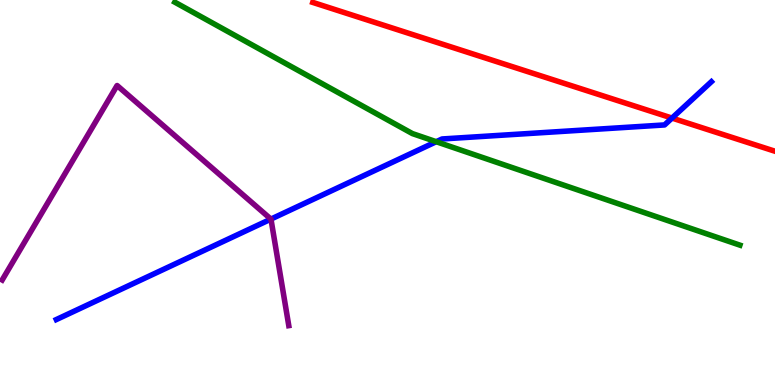[{'lines': ['blue', 'red'], 'intersections': [{'x': 8.67, 'y': 6.93}]}, {'lines': ['green', 'red'], 'intersections': []}, {'lines': ['purple', 'red'], 'intersections': []}, {'lines': ['blue', 'green'], 'intersections': [{'x': 5.63, 'y': 6.32}]}, {'lines': ['blue', 'purple'], 'intersections': [{'x': 3.5, 'y': 4.31}]}, {'lines': ['green', 'purple'], 'intersections': []}]